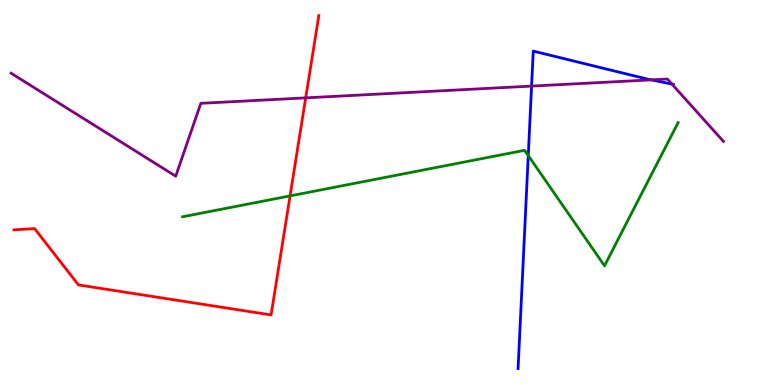[{'lines': ['blue', 'red'], 'intersections': []}, {'lines': ['green', 'red'], 'intersections': [{'x': 3.74, 'y': 4.91}]}, {'lines': ['purple', 'red'], 'intersections': [{'x': 3.94, 'y': 7.46}]}, {'lines': ['blue', 'green'], 'intersections': [{'x': 6.82, 'y': 5.96}]}, {'lines': ['blue', 'purple'], 'intersections': [{'x': 6.86, 'y': 7.76}, {'x': 8.4, 'y': 7.93}, {'x': 8.67, 'y': 7.82}]}, {'lines': ['green', 'purple'], 'intersections': []}]